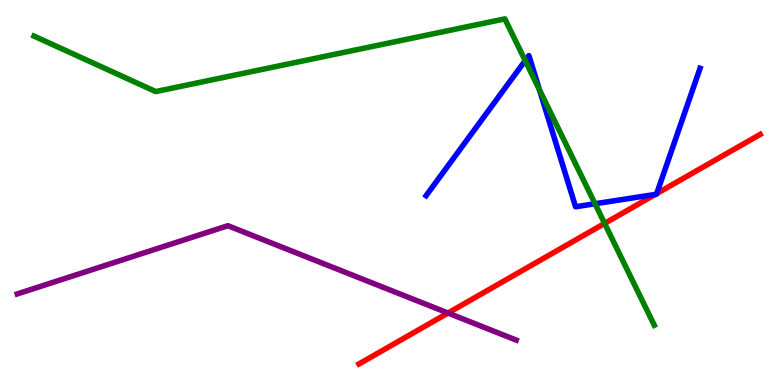[{'lines': ['blue', 'red'], 'intersections': [{'x': 8.45, 'y': 4.95}, {'x': 8.47, 'y': 4.97}]}, {'lines': ['green', 'red'], 'intersections': [{'x': 7.8, 'y': 4.2}]}, {'lines': ['purple', 'red'], 'intersections': [{'x': 5.78, 'y': 1.87}]}, {'lines': ['blue', 'green'], 'intersections': [{'x': 6.78, 'y': 8.43}, {'x': 6.96, 'y': 7.67}, {'x': 7.68, 'y': 4.71}]}, {'lines': ['blue', 'purple'], 'intersections': []}, {'lines': ['green', 'purple'], 'intersections': []}]